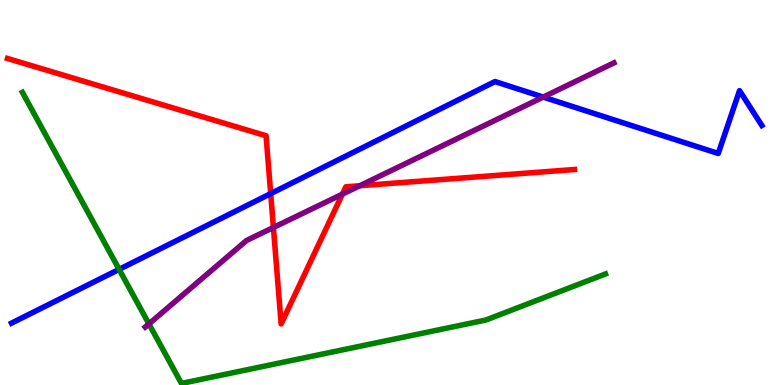[{'lines': ['blue', 'red'], 'intersections': [{'x': 3.49, 'y': 4.97}]}, {'lines': ['green', 'red'], 'intersections': []}, {'lines': ['purple', 'red'], 'intersections': [{'x': 3.53, 'y': 4.09}, {'x': 4.42, 'y': 4.96}, {'x': 4.64, 'y': 5.18}]}, {'lines': ['blue', 'green'], 'intersections': [{'x': 1.54, 'y': 3.0}]}, {'lines': ['blue', 'purple'], 'intersections': [{'x': 7.01, 'y': 7.48}]}, {'lines': ['green', 'purple'], 'intersections': [{'x': 1.92, 'y': 1.59}]}]